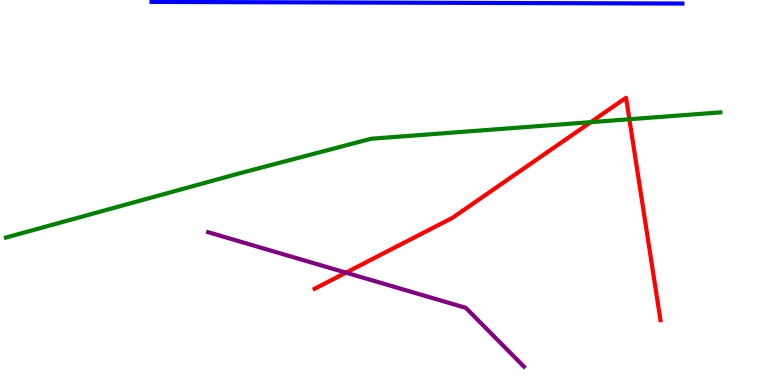[{'lines': ['blue', 'red'], 'intersections': []}, {'lines': ['green', 'red'], 'intersections': [{'x': 7.62, 'y': 6.83}, {'x': 8.12, 'y': 6.9}]}, {'lines': ['purple', 'red'], 'intersections': [{'x': 4.46, 'y': 2.92}]}, {'lines': ['blue', 'green'], 'intersections': []}, {'lines': ['blue', 'purple'], 'intersections': []}, {'lines': ['green', 'purple'], 'intersections': []}]